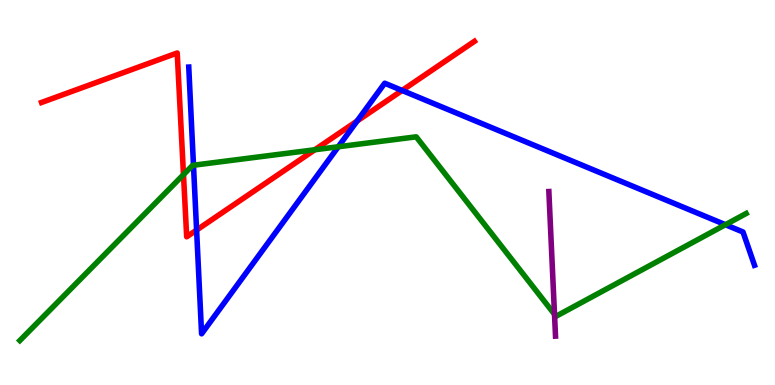[{'lines': ['blue', 'red'], 'intersections': [{'x': 2.54, 'y': 4.02}, {'x': 4.61, 'y': 6.86}, {'x': 5.19, 'y': 7.65}]}, {'lines': ['green', 'red'], 'intersections': [{'x': 2.37, 'y': 5.46}, {'x': 4.06, 'y': 6.11}]}, {'lines': ['purple', 'red'], 'intersections': []}, {'lines': ['blue', 'green'], 'intersections': [{'x': 2.5, 'y': 5.71}, {'x': 4.36, 'y': 6.19}, {'x': 9.36, 'y': 4.16}]}, {'lines': ['blue', 'purple'], 'intersections': []}, {'lines': ['green', 'purple'], 'intersections': [{'x': 7.15, 'y': 1.84}]}]